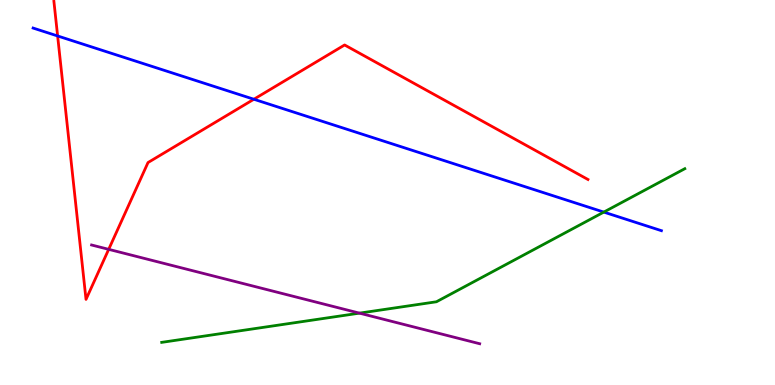[{'lines': ['blue', 'red'], 'intersections': [{'x': 0.744, 'y': 9.07}, {'x': 3.28, 'y': 7.42}]}, {'lines': ['green', 'red'], 'intersections': []}, {'lines': ['purple', 'red'], 'intersections': [{'x': 1.4, 'y': 3.52}]}, {'lines': ['blue', 'green'], 'intersections': [{'x': 7.79, 'y': 4.49}]}, {'lines': ['blue', 'purple'], 'intersections': []}, {'lines': ['green', 'purple'], 'intersections': [{'x': 4.64, 'y': 1.87}]}]